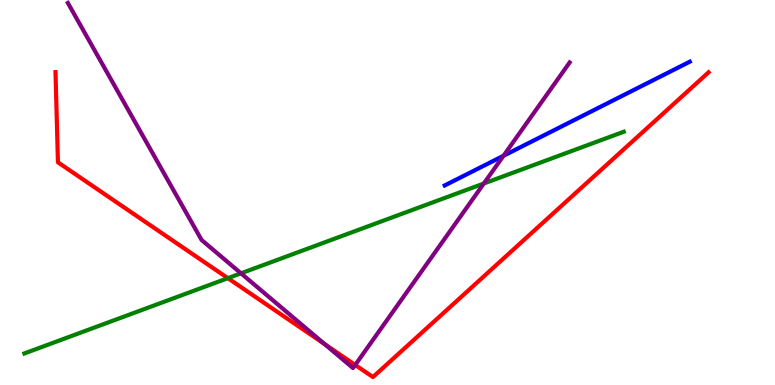[{'lines': ['blue', 'red'], 'intersections': []}, {'lines': ['green', 'red'], 'intersections': [{'x': 2.94, 'y': 2.77}]}, {'lines': ['purple', 'red'], 'intersections': [{'x': 4.19, 'y': 1.06}, {'x': 4.58, 'y': 0.521}]}, {'lines': ['blue', 'green'], 'intersections': []}, {'lines': ['blue', 'purple'], 'intersections': [{'x': 6.5, 'y': 5.95}]}, {'lines': ['green', 'purple'], 'intersections': [{'x': 3.11, 'y': 2.9}, {'x': 6.24, 'y': 5.23}]}]